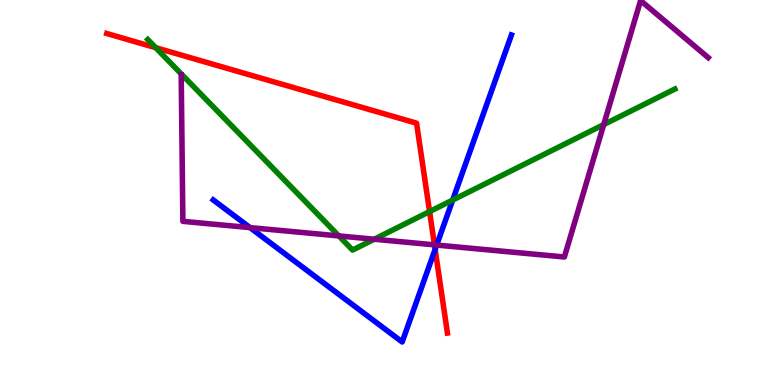[{'lines': ['blue', 'red'], 'intersections': [{'x': 5.61, 'y': 3.52}]}, {'lines': ['green', 'red'], 'intersections': [{'x': 2.01, 'y': 8.76}, {'x': 5.54, 'y': 4.5}]}, {'lines': ['purple', 'red'], 'intersections': [{'x': 5.61, 'y': 3.64}]}, {'lines': ['blue', 'green'], 'intersections': [{'x': 5.84, 'y': 4.8}]}, {'lines': ['blue', 'purple'], 'intersections': [{'x': 3.23, 'y': 4.09}, {'x': 5.63, 'y': 3.63}]}, {'lines': ['green', 'purple'], 'intersections': [{'x': 4.37, 'y': 3.87}, {'x': 4.83, 'y': 3.79}, {'x': 7.79, 'y': 6.76}]}]